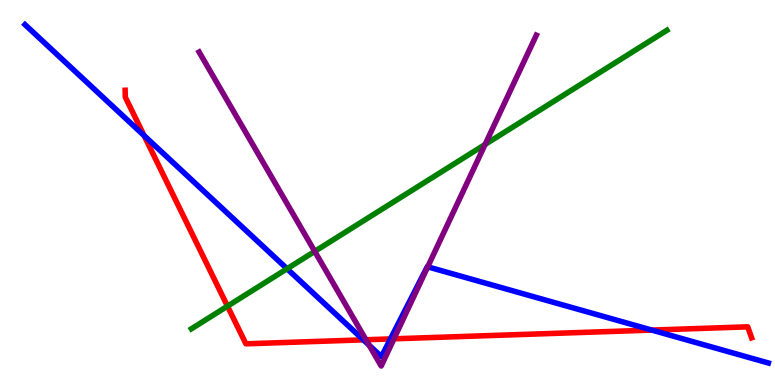[{'lines': ['blue', 'red'], 'intersections': [{'x': 1.86, 'y': 6.48}, {'x': 4.69, 'y': 1.17}, {'x': 5.04, 'y': 1.2}, {'x': 8.41, 'y': 1.43}]}, {'lines': ['green', 'red'], 'intersections': [{'x': 2.94, 'y': 2.05}]}, {'lines': ['purple', 'red'], 'intersections': [{'x': 4.72, 'y': 1.18}, {'x': 5.08, 'y': 1.2}]}, {'lines': ['blue', 'green'], 'intersections': [{'x': 3.7, 'y': 3.02}]}, {'lines': ['blue', 'purple'], 'intersections': [{'x': 4.76, 'y': 1.03}, {'x': 5.52, 'y': 3.07}]}, {'lines': ['green', 'purple'], 'intersections': [{'x': 4.06, 'y': 3.47}, {'x': 6.26, 'y': 6.25}]}]